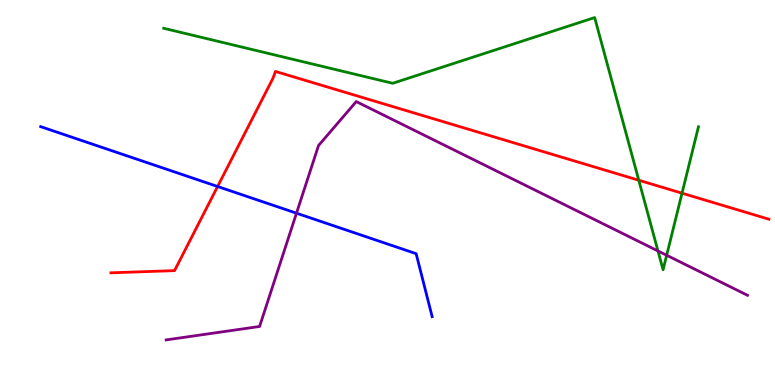[{'lines': ['blue', 'red'], 'intersections': [{'x': 2.81, 'y': 5.16}]}, {'lines': ['green', 'red'], 'intersections': [{'x': 8.24, 'y': 5.32}, {'x': 8.8, 'y': 4.98}]}, {'lines': ['purple', 'red'], 'intersections': []}, {'lines': ['blue', 'green'], 'intersections': []}, {'lines': ['blue', 'purple'], 'intersections': [{'x': 3.83, 'y': 4.46}]}, {'lines': ['green', 'purple'], 'intersections': [{'x': 8.49, 'y': 3.48}, {'x': 8.6, 'y': 3.37}]}]